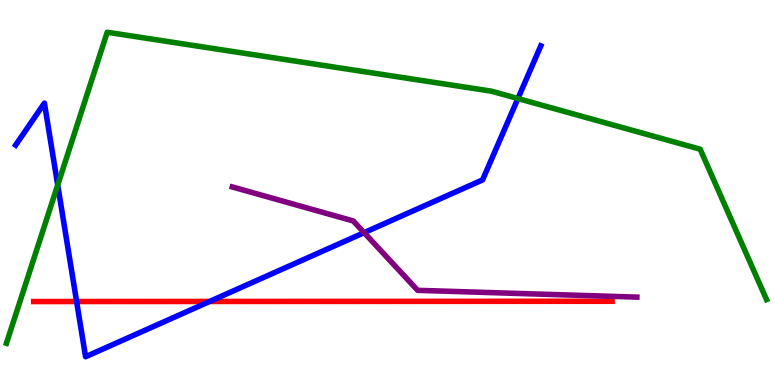[{'lines': ['blue', 'red'], 'intersections': [{'x': 0.989, 'y': 2.17}, {'x': 2.71, 'y': 2.17}]}, {'lines': ['green', 'red'], 'intersections': []}, {'lines': ['purple', 'red'], 'intersections': []}, {'lines': ['blue', 'green'], 'intersections': [{'x': 0.745, 'y': 5.19}, {'x': 6.68, 'y': 7.44}]}, {'lines': ['blue', 'purple'], 'intersections': [{'x': 4.7, 'y': 3.96}]}, {'lines': ['green', 'purple'], 'intersections': []}]